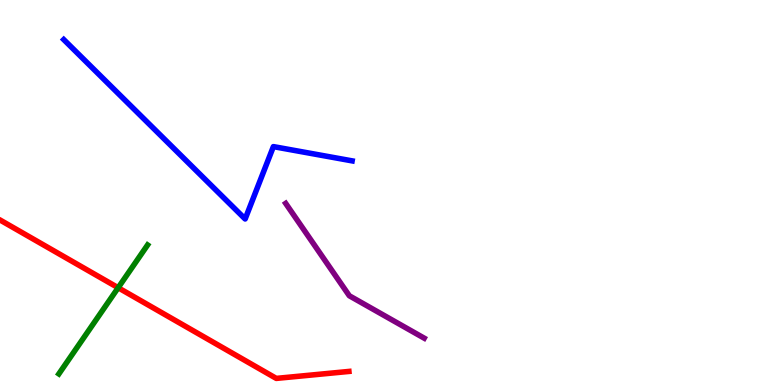[{'lines': ['blue', 'red'], 'intersections': []}, {'lines': ['green', 'red'], 'intersections': [{'x': 1.52, 'y': 2.53}]}, {'lines': ['purple', 'red'], 'intersections': []}, {'lines': ['blue', 'green'], 'intersections': []}, {'lines': ['blue', 'purple'], 'intersections': []}, {'lines': ['green', 'purple'], 'intersections': []}]